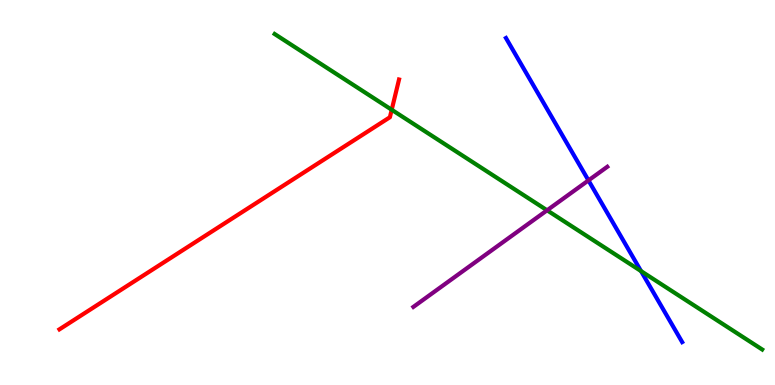[{'lines': ['blue', 'red'], 'intersections': []}, {'lines': ['green', 'red'], 'intersections': [{'x': 5.05, 'y': 7.15}]}, {'lines': ['purple', 'red'], 'intersections': []}, {'lines': ['blue', 'green'], 'intersections': [{'x': 8.27, 'y': 2.96}]}, {'lines': ['blue', 'purple'], 'intersections': [{'x': 7.59, 'y': 5.31}]}, {'lines': ['green', 'purple'], 'intersections': [{'x': 7.06, 'y': 4.54}]}]